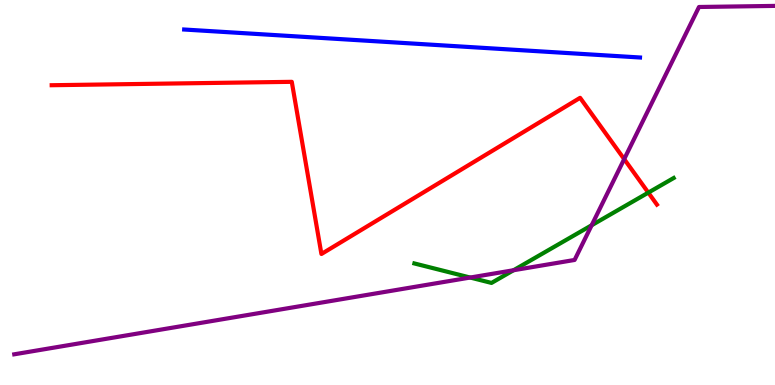[{'lines': ['blue', 'red'], 'intersections': []}, {'lines': ['green', 'red'], 'intersections': [{'x': 8.37, 'y': 5.0}]}, {'lines': ['purple', 'red'], 'intersections': [{'x': 8.05, 'y': 5.87}]}, {'lines': ['blue', 'green'], 'intersections': []}, {'lines': ['blue', 'purple'], 'intersections': []}, {'lines': ['green', 'purple'], 'intersections': [{'x': 6.07, 'y': 2.79}, {'x': 6.63, 'y': 2.98}, {'x': 7.63, 'y': 4.15}]}]